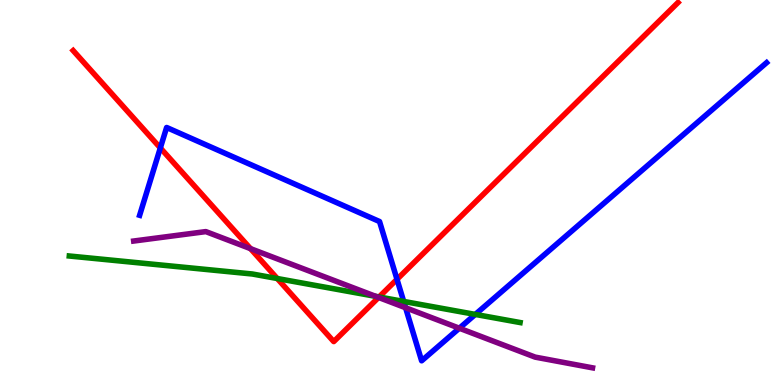[{'lines': ['blue', 'red'], 'intersections': [{'x': 2.07, 'y': 6.16}, {'x': 5.12, 'y': 2.75}]}, {'lines': ['green', 'red'], 'intersections': [{'x': 3.58, 'y': 2.77}, {'x': 4.89, 'y': 2.29}]}, {'lines': ['purple', 'red'], 'intersections': [{'x': 3.23, 'y': 3.54}, {'x': 4.88, 'y': 2.27}]}, {'lines': ['blue', 'green'], 'intersections': [{'x': 5.21, 'y': 2.17}, {'x': 6.13, 'y': 1.83}]}, {'lines': ['blue', 'purple'], 'intersections': [{'x': 5.23, 'y': 2.01}, {'x': 5.93, 'y': 1.47}]}, {'lines': ['green', 'purple'], 'intersections': [{'x': 4.85, 'y': 2.3}]}]